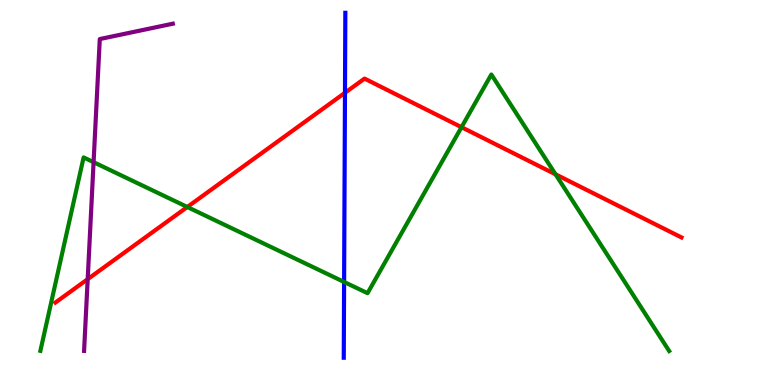[{'lines': ['blue', 'red'], 'intersections': [{'x': 4.45, 'y': 7.59}]}, {'lines': ['green', 'red'], 'intersections': [{'x': 2.42, 'y': 4.62}, {'x': 5.96, 'y': 6.7}, {'x': 7.17, 'y': 5.47}]}, {'lines': ['purple', 'red'], 'intersections': [{'x': 1.13, 'y': 2.75}]}, {'lines': ['blue', 'green'], 'intersections': [{'x': 4.44, 'y': 2.68}]}, {'lines': ['blue', 'purple'], 'intersections': []}, {'lines': ['green', 'purple'], 'intersections': [{'x': 1.21, 'y': 5.79}]}]